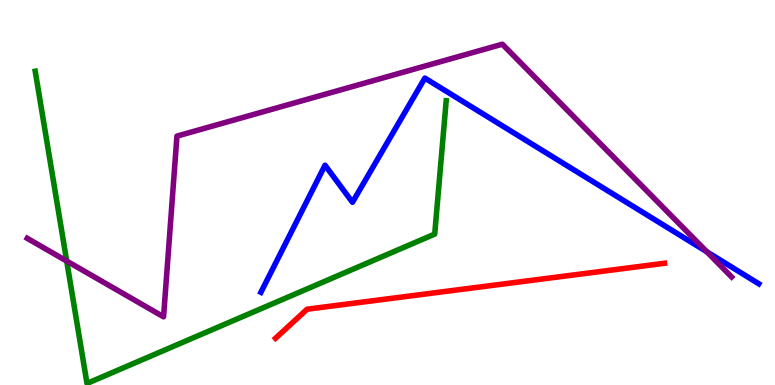[{'lines': ['blue', 'red'], 'intersections': []}, {'lines': ['green', 'red'], 'intersections': []}, {'lines': ['purple', 'red'], 'intersections': []}, {'lines': ['blue', 'green'], 'intersections': []}, {'lines': ['blue', 'purple'], 'intersections': [{'x': 9.12, 'y': 3.46}]}, {'lines': ['green', 'purple'], 'intersections': [{'x': 0.861, 'y': 3.22}]}]